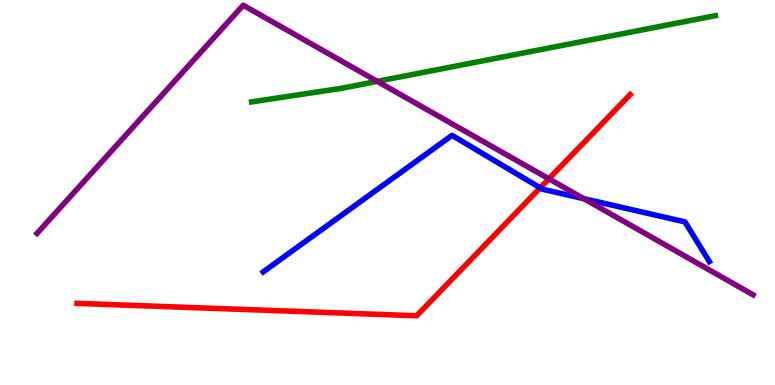[{'lines': ['blue', 'red'], 'intersections': [{'x': 6.97, 'y': 5.12}]}, {'lines': ['green', 'red'], 'intersections': []}, {'lines': ['purple', 'red'], 'intersections': [{'x': 7.08, 'y': 5.36}]}, {'lines': ['blue', 'green'], 'intersections': []}, {'lines': ['blue', 'purple'], 'intersections': [{'x': 7.53, 'y': 4.84}]}, {'lines': ['green', 'purple'], 'intersections': [{'x': 4.87, 'y': 7.89}]}]